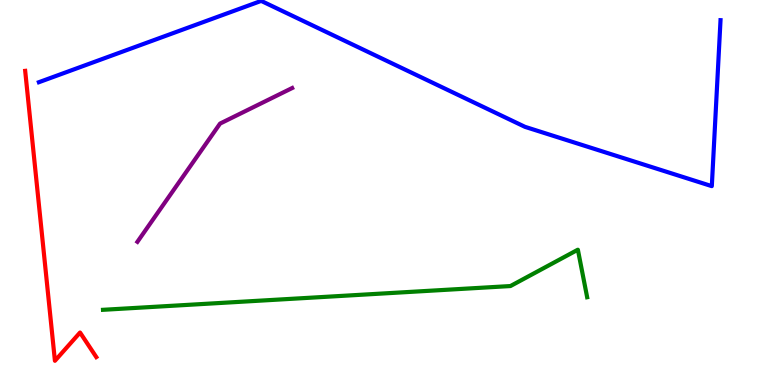[{'lines': ['blue', 'red'], 'intersections': []}, {'lines': ['green', 'red'], 'intersections': []}, {'lines': ['purple', 'red'], 'intersections': []}, {'lines': ['blue', 'green'], 'intersections': []}, {'lines': ['blue', 'purple'], 'intersections': []}, {'lines': ['green', 'purple'], 'intersections': []}]